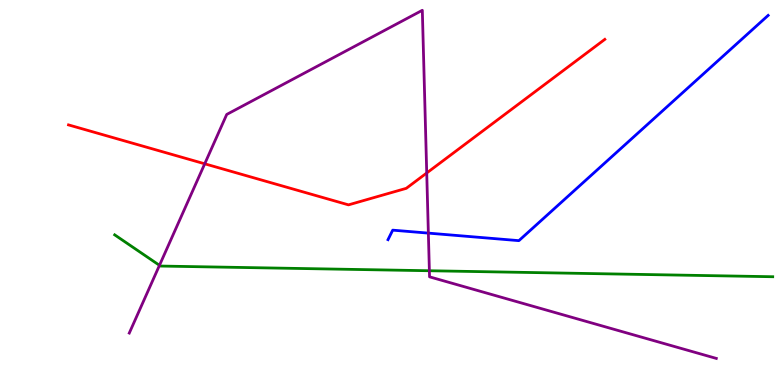[{'lines': ['blue', 'red'], 'intersections': []}, {'lines': ['green', 'red'], 'intersections': []}, {'lines': ['purple', 'red'], 'intersections': [{'x': 2.64, 'y': 5.75}, {'x': 5.51, 'y': 5.51}]}, {'lines': ['blue', 'green'], 'intersections': []}, {'lines': ['blue', 'purple'], 'intersections': [{'x': 5.53, 'y': 3.94}]}, {'lines': ['green', 'purple'], 'intersections': [{'x': 2.06, 'y': 3.11}, {'x': 5.54, 'y': 2.97}]}]